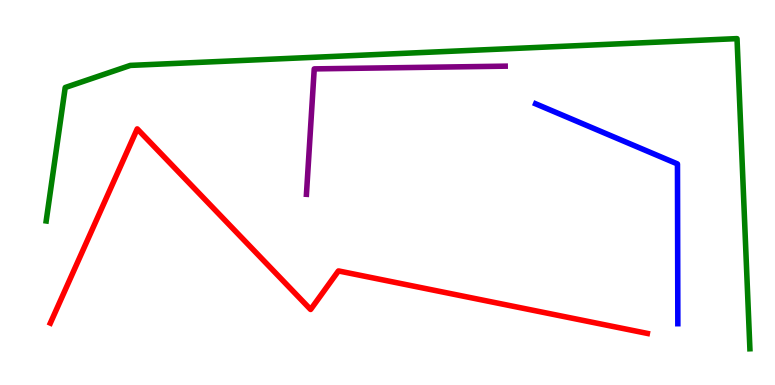[{'lines': ['blue', 'red'], 'intersections': []}, {'lines': ['green', 'red'], 'intersections': []}, {'lines': ['purple', 'red'], 'intersections': []}, {'lines': ['blue', 'green'], 'intersections': []}, {'lines': ['blue', 'purple'], 'intersections': []}, {'lines': ['green', 'purple'], 'intersections': []}]